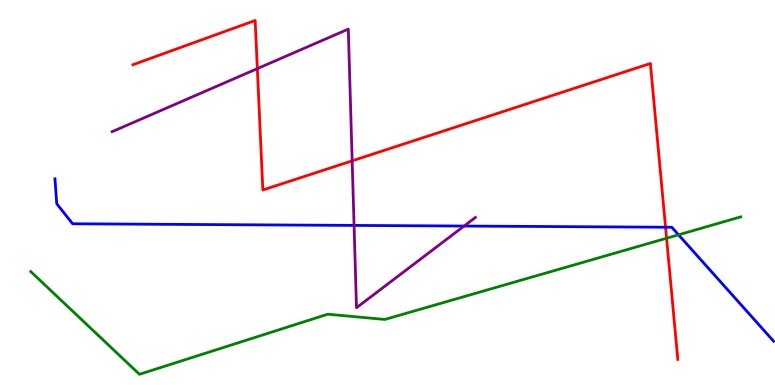[{'lines': ['blue', 'red'], 'intersections': [{'x': 8.59, 'y': 4.1}]}, {'lines': ['green', 'red'], 'intersections': [{'x': 8.6, 'y': 3.81}]}, {'lines': ['purple', 'red'], 'intersections': [{'x': 3.32, 'y': 8.22}, {'x': 4.54, 'y': 5.82}]}, {'lines': ['blue', 'green'], 'intersections': [{'x': 8.76, 'y': 3.9}]}, {'lines': ['blue', 'purple'], 'intersections': [{'x': 4.57, 'y': 4.15}, {'x': 5.99, 'y': 4.13}]}, {'lines': ['green', 'purple'], 'intersections': []}]